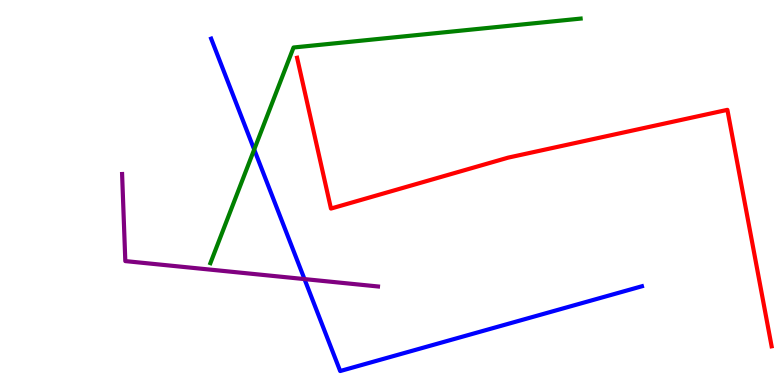[{'lines': ['blue', 'red'], 'intersections': []}, {'lines': ['green', 'red'], 'intersections': []}, {'lines': ['purple', 'red'], 'intersections': []}, {'lines': ['blue', 'green'], 'intersections': [{'x': 3.28, 'y': 6.12}]}, {'lines': ['blue', 'purple'], 'intersections': [{'x': 3.93, 'y': 2.75}]}, {'lines': ['green', 'purple'], 'intersections': []}]